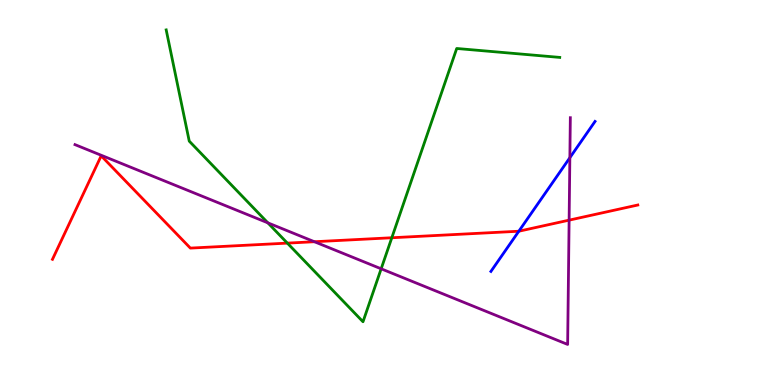[{'lines': ['blue', 'red'], 'intersections': [{'x': 6.69, 'y': 3.99}]}, {'lines': ['green', 'red'], 'intersections': [{'x': 3.71, 'y': 3.69}, {'x': 5.06, 'y': 3.82}]}, {'lines': ['purple', 'red'], 'intersections': [{'x': 4.06, 'y': 3.72}, {'x': 7.34, 'y': 4.28}]}, {'lines': ['blue', 'green'], 'intersections': []}, {'lines': ['blue', 'purple'], 'intersections': [{'x': 7.35, 'y': 5.9}]}, {'lines': ['green', 'purple'], 'intersections': [{'x': 3.46, 'y': 4.21}, {'x': 4.92, 'y': 3.02}]}]